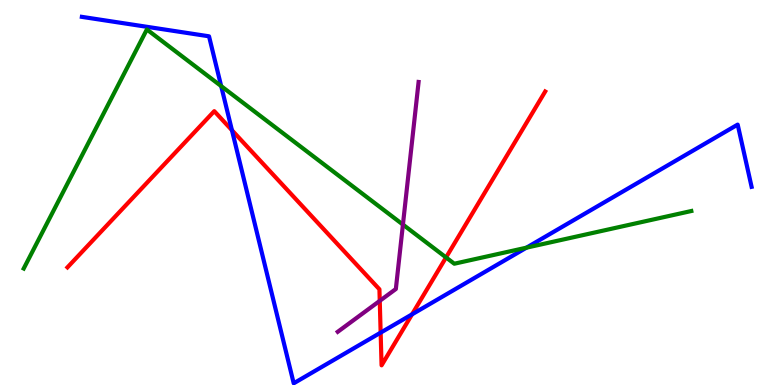[{'lines': ['blue', 'red'], 'intersections': [{'x': 2.99, 'y': 6.62}, {'x': 4.91, 'y': 1.36}, {'x': 5.32, 'y': 1.84}]}, {'lines': ['green', 'red'], 'intersections': [{'x': 5.76, 'y': 3.31}]}, {'lines': ['purple', 'red'], 'intersections': [{'x': 4.9, 'y': 2.19}]}, {'lines': ['blue', 'green'], 'intersections': [{'x': 2.85, 'y': 7.76}, {'x': 6.79, 'y': 3.57}]}, {'lines': ['blue', 'purple'], 'intersections': []}, {'lines': ['green', 'purple'], 'intersections': [{'x': 5.2, 'y': 4.17}]}]